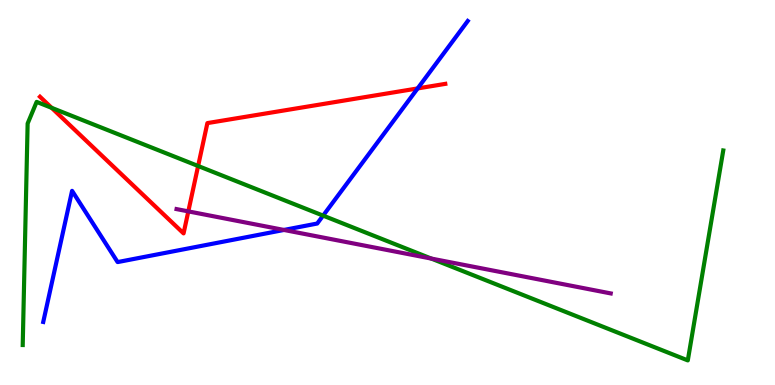[{'lines': ['blue', 'red'], 'intersections': [{'x': 5.39, 'y': 7.7}]}, {'lines': ['green', 'red'], 'intersections': [{'x': 0.666, 'y': 7.2}, {'x': 2.56, 'y': 5.69}]}, {'lines': ['purple', 'red'], 'intersections': [{'x': 2.43, 'y': 4.51}]}, {'lines': ['blue', 'green'], 'intersections': [{'x': 4.17, 'y': 4.4}]}, {'lines': ['blue', 'purple'], 'intersections': [{'x': 3.66, 'y': 4.03}]}, {'lines': ['green', 'purple'], 'intersections': [{'x': 5.57, 'y': 3.28}]}]